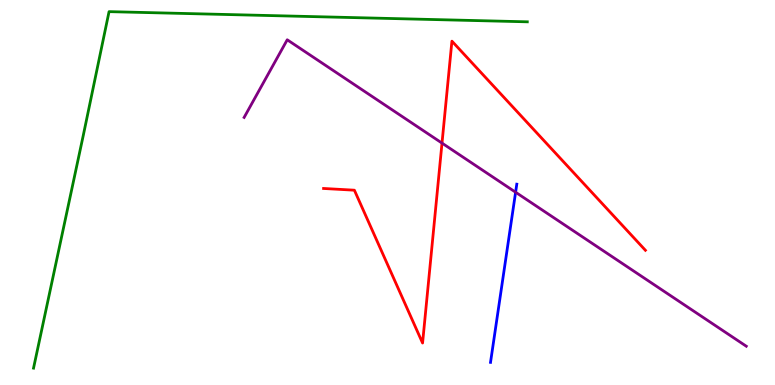[{'lines': ['blue', 'red'], 'intersections': []}, {'lines': ['green', 'red'], 'intersections': []}, {'lines': ['purple', 'red'], 'intersections': [{'x': 5.7, 'y': 6.28}]}, {'lines': ['blue', 'green'], 'intersections': []}, {'lines': ['blue', 'purple'], 'intersections': [{'x': 6.65, 'y': 5.01}]}, {'lines': ['green', 'purple'], 'intersections': []}]